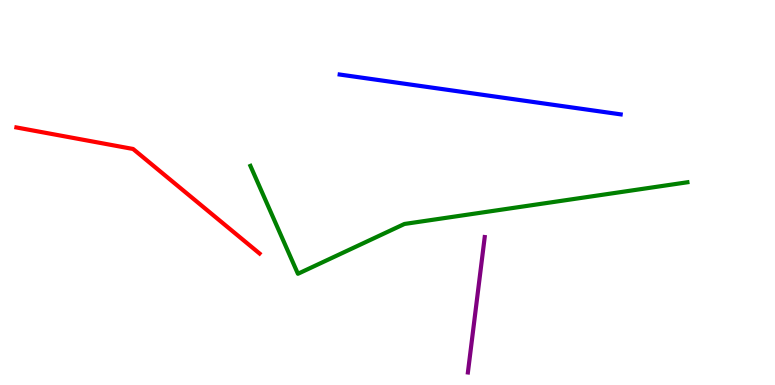[{'lines': ['blue', 'red'], 'intersections': []}, {'lines': ['green', 'red'], 'intersections': []}, {'lines': ['purple', 'red'], 'intersections': []}, {'lines': ['blue', 'green'], 'intersections': []}, {'lines': ['blue', 'purple'], 'intersections': []}, {'lines': ['green', 'purple'], 'intersections': []}]